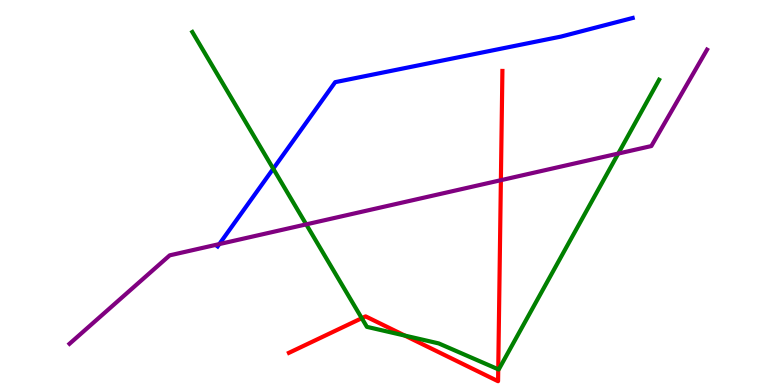[{'lines': ['blue', 'red'], 'intersections': []}, {'lines': ['green', 'red'], 'intersections': [{'x': 4.67, 'y': 1.73}, {'x': 5.22, 'y': 1.28}, {'x': 6.43, 'y': 0.408}]}, {'lines': ['purple', 'red'], 'intersections': [{'x': 6.46, 'y': 5.32}]}, {'lines': ['blue', 'green'], 'intersections': [{'x': 3.53, 'y': 5.62}]}, {'lines': ['blue', 'purple'], 'intersections': [{'x': 2.83, 'y': 3.66}]}, {'lines': ['green', 'purple'], 'intersections': [{'x': 3.95, 'y': 4.17}, {'x': 7.98, 'y': 6.01}]}]